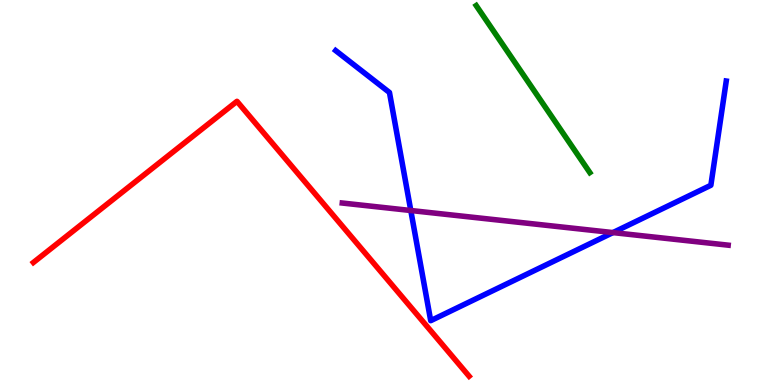[{'lines': ['blue', 'red'], 'intersections': []}, {'lines': ['green', 'red'], 'intersections': []}, {'lines': ['purple', 'red'], 'intersections': []}, {'lines': ['blue', 'green'], 'intersections': []}, {'lines': ['blue', 'purple'], 'intersections': [{'x': 5.3, 'y': 4.53}, {'x': 7.91, 'y': 3.96}]}, {'lines': ['green', 'purple'], 'intersections': []}]